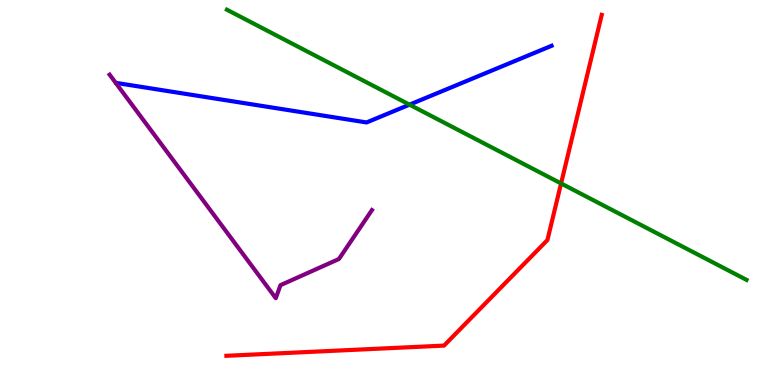[{'lines': ['blue', 'red'], 'intersections': []}, {'lines': ['green', 'red'], 'intersections': [{'x': 7.24, 'y': 5.24}]}, {'lines': ['purple', 'red'], 'intersections': []}, {'lines': ['blue', 'green'], 'intersections': [{'x': 5.28, 'y': 7.28}]}, {'lines': ['blue', 'purple'], 'intersections': []}, {'lines': ['green', 'purple'], 'intersections': []}]